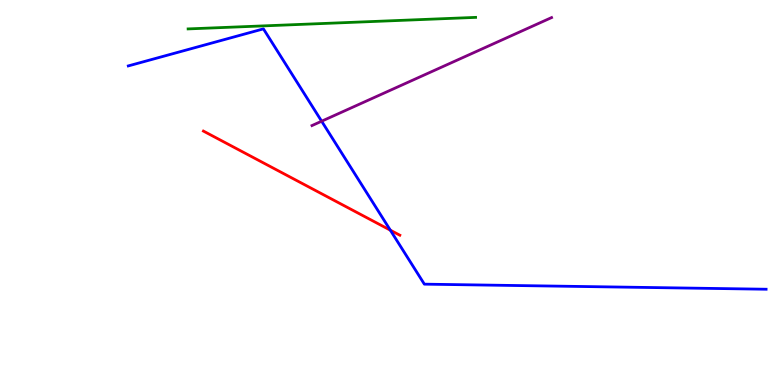[{'lines': ['blue', 'red'], 'intersections': [{'x': 5.04, 'y': 4.02}]}, {'lines': ['green', 'red'], 'intersections': []}, {'lines': ['purple', 'red'], 'intersections': []}, {'lines': ['blue', 'green'], 'intersections': []}, {'lines': ['blue', 'purple'], 'intersections': [{'x': 4.15, 'y': 6.85}]}, {'lines': ['green', 'purple'], 'intersections': []}]